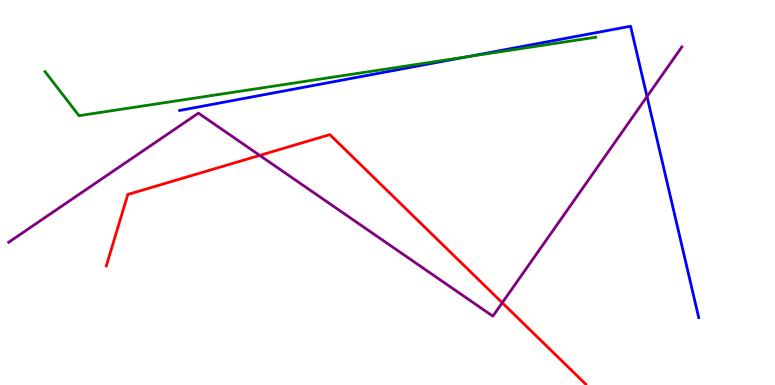[{'lines': ['blue', 'red'], 'intersections': []}, {'lines': ['green', 'red'], 'intersections': []}, {'lines': ['purple', 'red'], 'intersections': [{'x': 3.35, 'y': 5.96}, {'x': 6.48, 'y': 2.14}]}, {'lines': ['blue', 'green'], 'intersections': [{'x': 6.03, 'y': 8.53}]}, {'lines': ['blue', 'purple'], 'intersections': [{'x': 8.35, 'y': 7.49}]}, {'lines': ['green', 'purple'], 'intersections': []}]